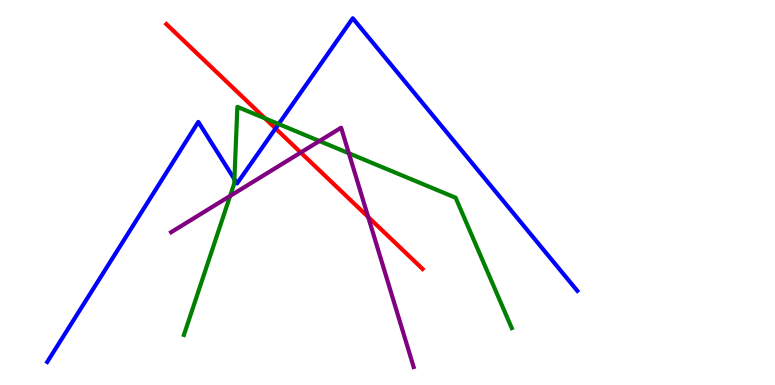[{'lines': ['blue', 'red'], 'intersections': [{'x': 3.56, 'y': 6.66}]}, {'lines': ['green', 'red'], 'intersections': [{'x': 3.42, 'y': 6.93}]}, {'lines': ['purple', 'red'], 'intersections': [{'x': 3.88, 'y': 6.04}, {'x': 4.75, 'y': 4.36}]}, {'lines': ['blue', 'green'], 'intersections': [{'x': 3.02, 'y': 5.35}, {'x': 3.6, 'y': 6.78}]}, {'lines': ['blue', 'purple'], 'intersections': []}, {'lines': ['green', 'purple'], 'intersections': [{'x': 2.97, 'y': 4.91}, {'x': 4.12, 'y': 6.34}, {'x': 4.5, 'y': 6.02}]}]